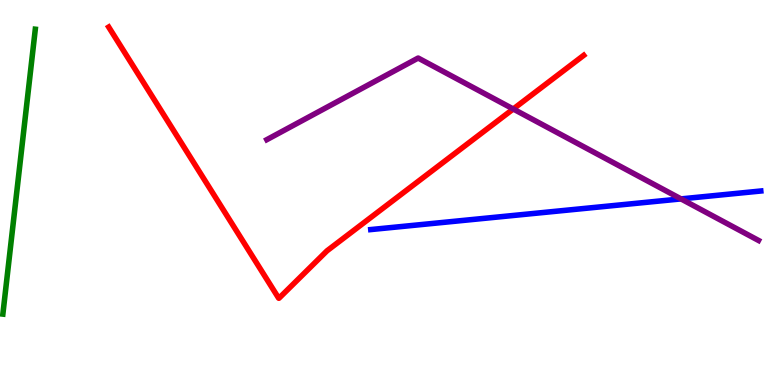[{'lines': ['blue', 'red'], 'intersections': []}, {'lines': ['green', 'red'], 'intersections': []}, {'lines': ['purple', 'red'], 'intersections': [{'x': 6.62, 'y': 7.17}]}, {'lines': ['blue', 'green'], 'intersections': []}, {'lines': ['blue', 'purple'], 'intersections': [{'x': 8.79, 'y': 4.83}]}, {'lines': ['green', 'purple'], 'intersections': []}]